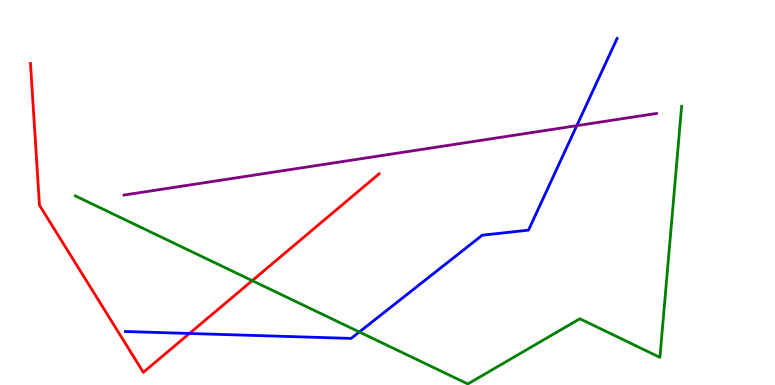[{'lines': ['blue', 'red'], 'intersections': [{'x': 2.44, 'y': 1.34}]}, {'lines': ['green', 'red'], 'intersections': [{'x': 3.25, 'y': 2.71}]}, {'lines': ['purple', 'red'], 'intersections': []}, {'lines': ['blue', 'green'], 'intersections': [{'x': 4.64, 'y': 1.38}]}, {'lines': ['blue', 'purple'], 'intersections': [{'x': 7.44, 'y': 6.74}]}, {'lines': ['green', 'purple'], 'intersections': []}]